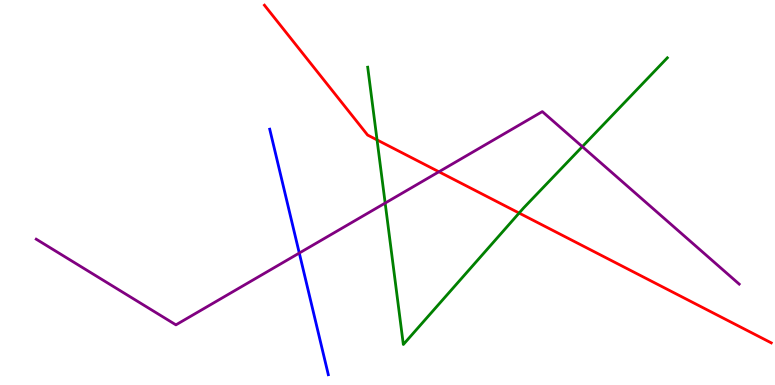[{'lines': ['blue', 'red'], 'intersections': []}, {'lines': ['green', 'red'], 'intersections': [{'x': 4.87, 'y': 6.37}, {'x': 6.7, 'y': 4.47}]}, {'lines': ['purple', 'red'], 'intersections': [{'x': 5.66, 'y': 5.54}]}, {'lines': ['blue', 'green'], 'intersections': []}, {'lines': ['blue', 'purple'], 'intersections': [{'x': 3.86, 'y': 3.43}]}, {'lines': ['green', 'purple'], 'intersections': [{'x': 4.97, 'y': 4.73}, {'x': 7.51, 'y': 6.19}]}]